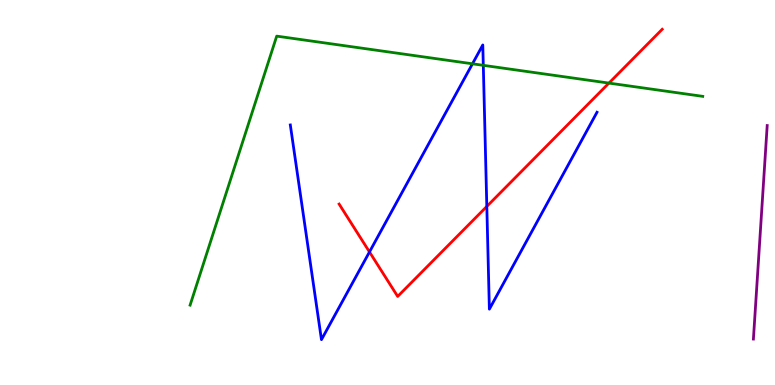[{'lines': ['blue', 'red'], 'intersections': [{'x': 4.77, 'y': 3.46}, {'x': 6.28, 'y': 4.64}]}, {'lines': ['green', 'red'], 'intersections': [{'x': 7.86, 'y': 7.84}]}, {'lines': ['purple', 'red'], 'intersections': []}, {'lines': ['blue', 'green'], 'intersections': [{'x': 6.1, 'y': 8.34}, {'x': 6.24, 'y': 8.3}]}, {'lines': ['blue', 'purple'], 'intersections': []}, {'lines': ['green', 'purple'], 'intersections': []}]